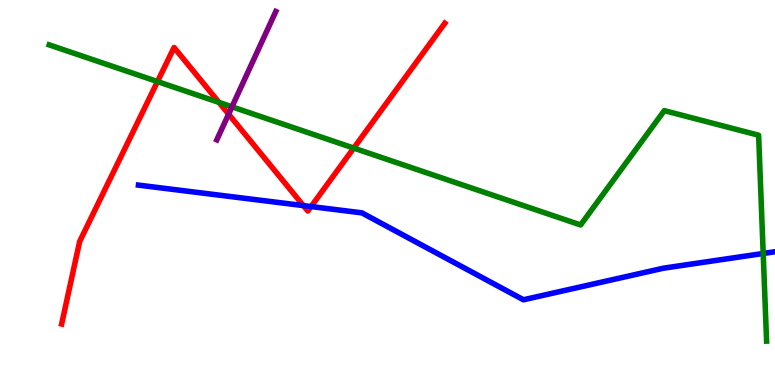[{'lines': ['blue', 'red'], 'intersections': [{'x': 3.91, 'y': 4.66}, {'x': 4.01, 'y': 4.64}]}, {'lines': ['green', 'red'], 'intersections': [{'x': 2.03, 'y': 7.88}, {'x': 2.83, 'y': 7.34}, {'x': 4.56, 'y': 6.15}]}, {'lines': ['purple', 'red'], 'intersections': [{'x': 2.95, 'y': 7.03}]}, {'lines': ['blue', 'green'], 'intersections': [{'x': 9.85, 'y': 3.42}]}, {'lines': ['blue', 'purple'], 'intersections': []}, {'lines': ['green', 'purple'], 'intersections': [{'x': 2.99, 'y': 7.23}]}]